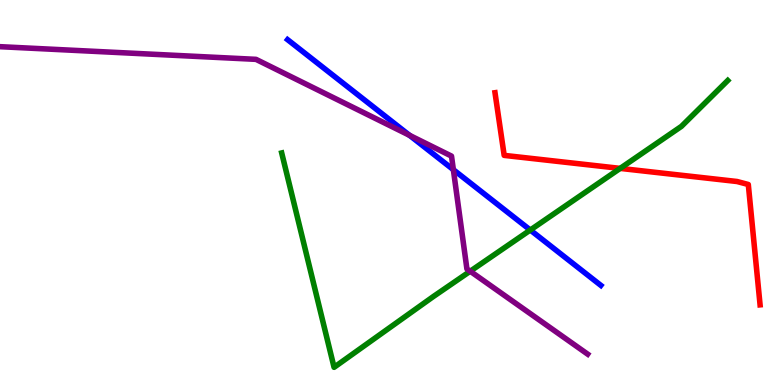[{'lines': ['blue', 'red'], 'intersections': []}, {'lines': ['green', 'red'], 'intersections': [{'x': 8.0, 'y': 5.63}]}, {'lines': ['purple', 'red'], 'intersections': []}, {'lines': ['blue', 'green'], 'intersections': [{'x': 6.84, 'y': 4.03}]}, {'lines': ['blue', 'purple'], 'intersections': [{'x': 5.28, 'y': 6.48}, {'x': 5.85, 'y': 5.59}]}, {'lines': ['green', 'purple'], 'intersections': [{'x': 6.07, 'y': 2.95}]}]